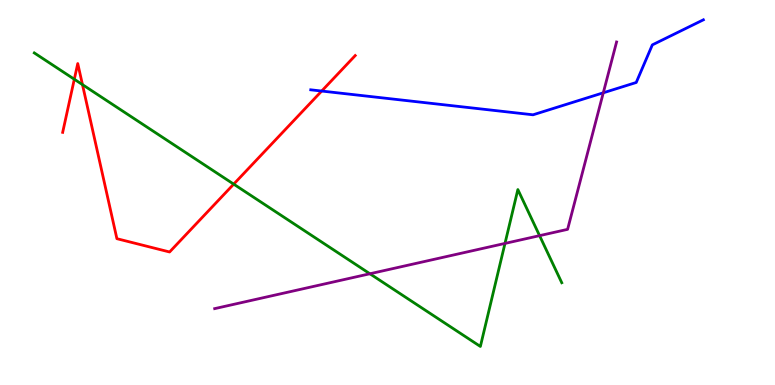[{'lines': ['blue', 'red'], 'intersections': [{'x': 4.15, 'y': 7.64}]}, {'lines': ['green', 'red'], 'intersections': [{'x': 0.959, 'y': 7.94}, {'x': 1.06, 'y': 7.8}, {'x': 3.02, 'y': 5.22}]}, {'lines': ['purple', 'red'], 'intersections': []}, {'lines': ['blue', 'green'], 'intersections': []}, {'lines': ['blue', 'purple'], 'intersections': [{'x': 7.78, 'y': 7.59}]}, {'lines': ['green', 'purple'], 'intersections': [{'x': 4.77, 'y': 2.89}, {'x': 6.52, 'y': 3.68}, {'x': 6.96, 'y': 3.88}]}]